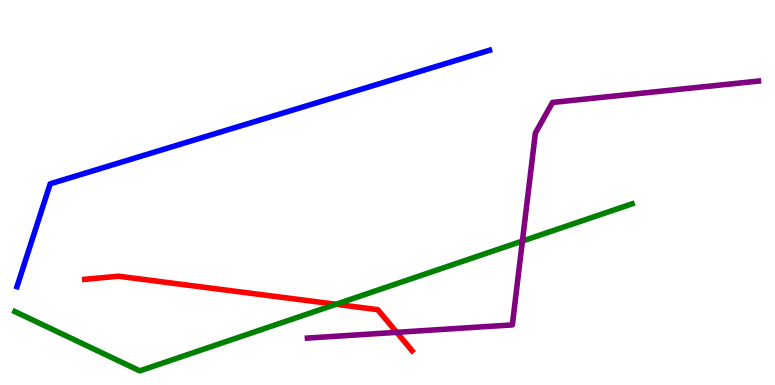[{'lines': ['blue', 'red'], 'intersections': []}, {'lines': ['green', 'red'], 'intersections': [{'x': 4.34, 'y': 2.1}]}, {'lines': ['purple', 'red'], 'intersections': [{'x': 5.12, 'y': 1.37}]}, {'lines': ['blue', 'green'], 'intersections': []}, {'lines': ['blue', 'purple'], 'intersections': []}, {'lines': ['green', 'purple'], 'intersections': [{'x': 6.74, 'y': 3.74}]}]